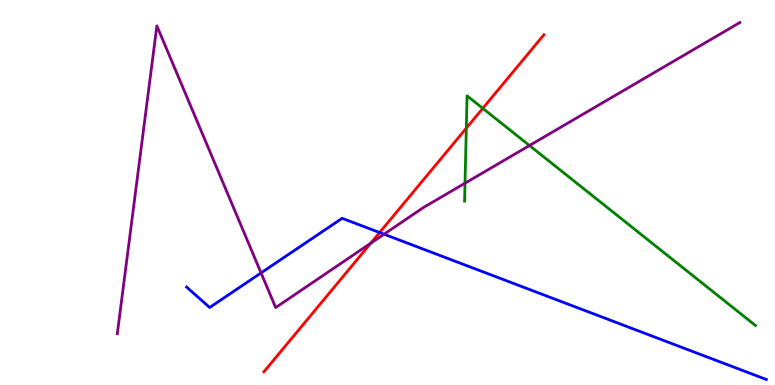[{'lines': ['blue', 'red'], 'intersections': [{'x': 4.9, 'y': 3.96}]}, {'lines': ['green', 'red'], 'intersections': [{'x': 6.02, 'y': 6.67}, {'x': 6.23, 'y': 7.19}]}, {'lines': ['purple', 'red'], 'intersections': [{'x': 4.78, 'y': 3.68}]}, {'lines': ['blue', 'green'], 'intersections': []}, {'lines': ['blue', 'purple'], 'intersections': [{'x': 3.37, 'y': 2.91}, {'x': 4.96, 'y': 3.92}]}, {'lines': ['green', 'purple'], 'intersections': [{'x': 6.0, 'y': 5.24}, {'x': 6.83, 'y': 6.22}]}]